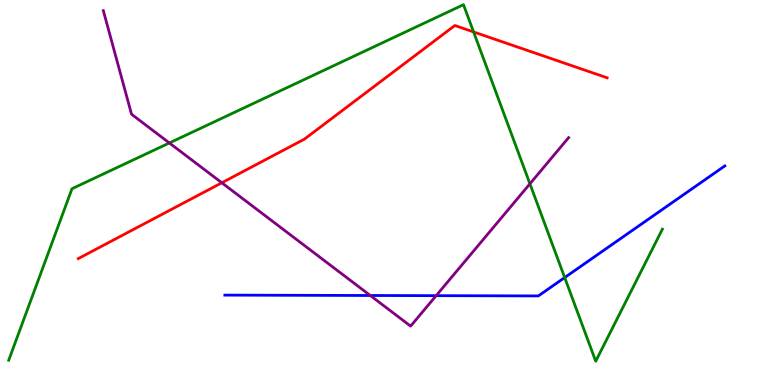[{'lines': ['blue', 'red'], 'intersections': []}, {'lines': ['green', 'red'], 'intersections': [{'x': 6.11, 'y': 9.17}]}, {'lines': ['purple', 'red'], 'intersections': [{'x': 2.86, 'y': 5.25}]}, {'lines': ['blue', 'green'], 'intersections': [{'x': 7.29, 'y': 2.79}]}, {'lines': ['blue', 'purple'], 'intersections': [{'x': 4.78, 'y': 2.32}, {'x': 5.63, 'y': 2.32}]}, {'lines': ['green', 'purple'], 'intersections': [{'x': 2.19, 'y': 6.29}, {'x': 6.84, 'y': 5.23}]}]